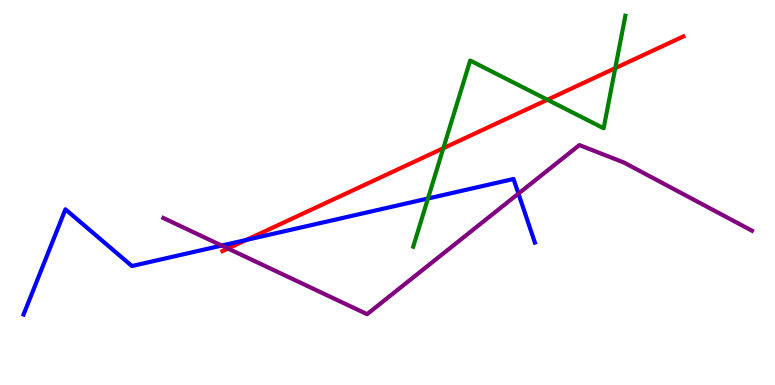[{'lines': ['blue', 'red'], 'intersections': [{'x': 3.18, 'y': 3.77}]}, {'lines': ['green', 'red'], 'intersections': [{'x': 5.72, 'y': 6.15}, {'x': 7.06, 'y': 7.41}, {'x': 7.94, 'y': 8.23}]}, {'lines': ['purple', 'red'], 'intersections': [{'x': 2.94, 'y': 3.55}]}, {'lines': ['blue', 'green'], 'intersections': [{'x': 5.52, 'y': 4.84}]}, {'lines': ['blue', 'purple'], 'intersections': [{'x': 2.86, 'y': 3.62}, {'x': 6.69, 'y': 4.97}]}, {'lines': ['green', 'purple'], 'intersections': []}]